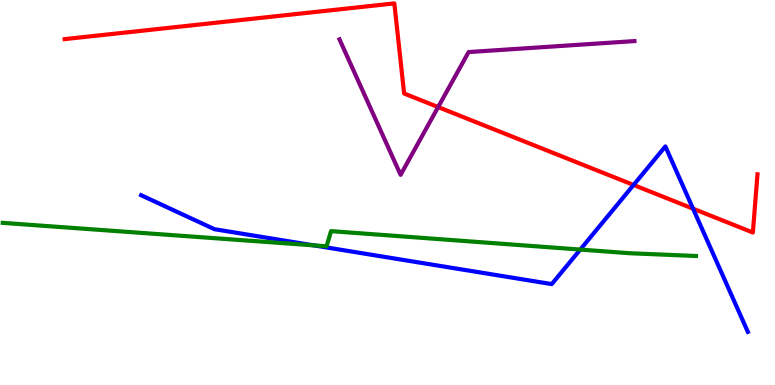[{'lines': ['blue', 'red'], 'intersections': [{'x': 8.18, 'y': 5.2}, {'x': 8.94, 'y': 4.58}]}, {'lines': ['green', 'red'], 'intersections': []}, {'lines': ['purple', 'red'], 'intersections': [{'x': 5.65, 'y': 7.22}]}, {'lines': ['blue', 'green'], 'intersections': [{'x': 4.05, 'y': 3.63}, {'x': 7.49, 'y': 3.52}]}, {'lines': ['blue', 'purple'], 'intersections': []}, {'lines': ['green', 'purple'], 'intersections': []}]